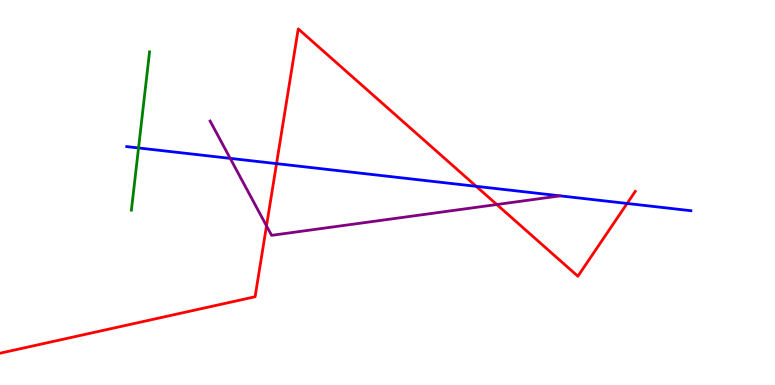[{'lines': ['blue', 'red'], 'intersections': [{'x': 3.57, 'y': 5.75}, {'x': 6.14, 'y': 5.16}, {'x': 8.09, 'y': 4.72}]}, {'lines': ['green', 'red'], 'intersections': []}, {'lines': ['purple', 'red'], 'intersections': [{'x': 3.44, 'y': 4.13}, {'x': 6.41, 'y': 4.69}]}, {'lines': ['blue', 'green'], 'intersections': [{'x': 1.79, 'y': 6.16}]}, {'lines': ['blue', 'purple'], 'intersections': [{'x': 2.97, 'y': 5.89}]}, {'lines': ['green', 'purple'], 'intersections': []}]